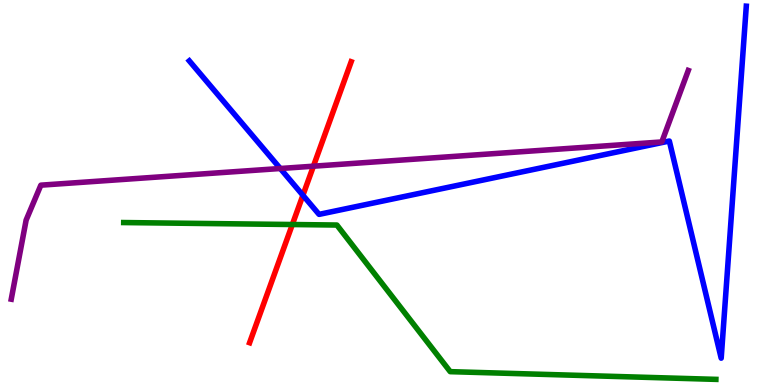[{'lines': ['blue', 'red'], 'intersections': [{'x': 3.91, 'y': 4.93}]}, {'lines': ['green', 'red'], 'intersections': [{'x': 3.77, 'y': 4.17}]}, {'lines': ['purple', 'red'], 'intersections': [{'x': 4.04, 'y': 5.68}]}, {'lines': ['blue', 'green'], 'intersections': []}, {'lines': ['blue', 'purple'], 'intersections': [{'x': 3.62, 'y': 5.62}]}, {'lines': ['green', 'purple'], 'intersections': []}]